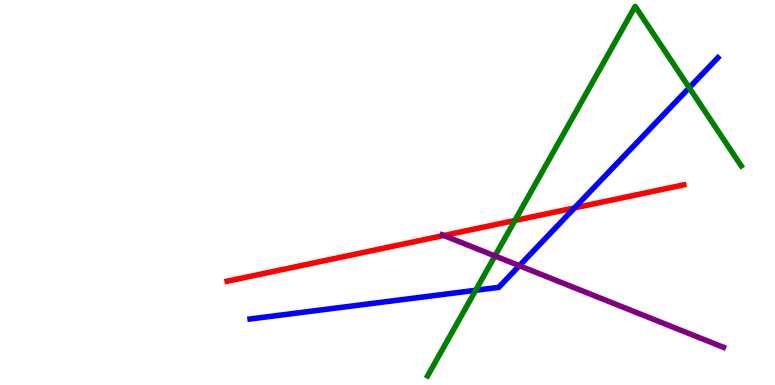[{'lines': ['blue', 'red'], 'intersections': [{'x': 7.41, 'y': 4.6}]}, {'lines': ['green', 'red'], 'intersections': [{'x': 6.64, 'y': 4.27}]}, {'lines': ['purple', 'red'], 'intersections': [{'x': 5.73, 'y': 3.88}]}, {'lines': ['blue', 'green'], 'intersections': [{'x': 6.14, 'y': 2.46}, {'x': 8.89, 'y': 7.72}]}, {'lines': ['blue', 'purple'], 'intersections': [{'x': 6.7, 'y': 3.1}]}, {'lines': ['green', 'purple'], 'intersections': [{'x': 6.39, 'y': 3.35}]}]